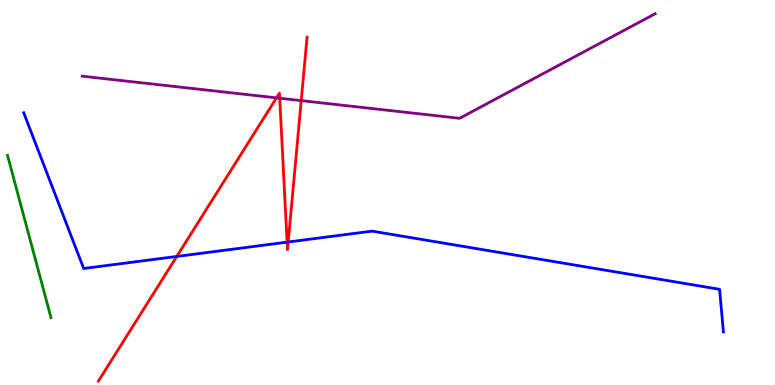[{'lines': ['blue', 'red'], 'intersections': [{'x': 2.28, 'y': 3.34}, {'x': 3.7, 'y': 3.71}, {'x': 3.72, 'y': 3.71}]}, {'lines': ['green', 'red'], 'intersections': []}, {'lines': ['purple', 'red'], 'intersections': [{'x': 3.57, 'y': 7.46}, {'x': 3.61, 'y': 7.45}, {'x': 3.89, 'y': 7.39}]}, {'lines': ['blue', 'green'], 'intersections': []}, {'lines': ['blue', 'purple'], 'intersections': []}, {'lines': ['green', 'purple'], 'intersections': []}]